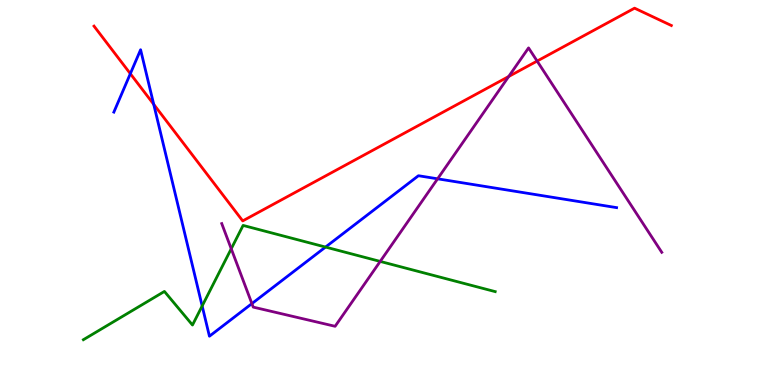[{'lines': ['blue', 'red'], 'intersections': [{'x': 1.68, 'y': 8.09}, {'x': 1.98, 'y': 7.29}]}, {'lines': ['green', 'red'], 'intersections': []}, {'lines': ['purple', 'red'], 'intersections': [{'x': 6.56, 'y': 8.01}, {'x': 6.93, 'y': 8.41}]}, {'lines': ['blue', 'green'], 'intersections': [{'x': 2.61, 'y': 2.05}, {'x': 4.2, 'y': 3.58}]}, {'lines': ['blue', 'purple'], 'intersections': [{'x': 3.25, 'y': 2.11}, {'x': 5.65, 'y': 5.36}]}, {'lines': ['green', 'purple'], 'intersections': [{'x': 2.98, 'y': 3.54}, {'x': 4.91, 'y': 3.21}]}]